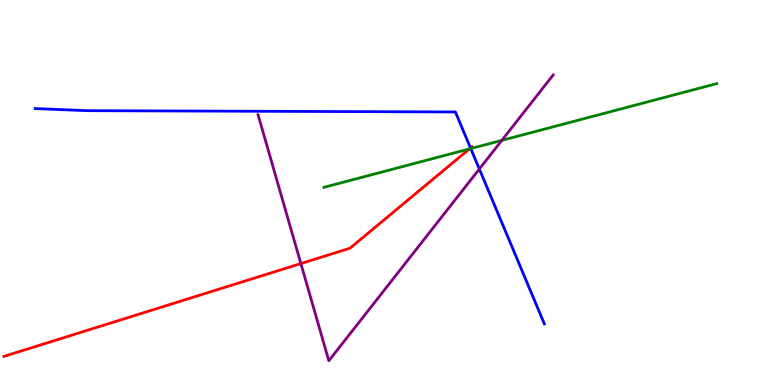[{'lines': ['blue', 'red'], 'intersections': [{'x': 6.07, 'y': 6.16}]}, {'lines': ['green', 'red'], 'intersections': [{'x': 6.06, 'y': 6.13}]}, {'lines': ['purple', 'red'], 'intersections': [{'x': 3.88, 'y': 3.15}]}, {'lines': ['blue', 'green'], 'intersections': [{'x': 6.07, 'y': 6.14}]}, {'lines': ['blue', 'purple'], 'intersections': [{'x': 6.19, 'y': 5.61}]}, {'lines': ['green', 'purple'], 'intersections': [{'x': 6.48, 'y': 6.35}]}]